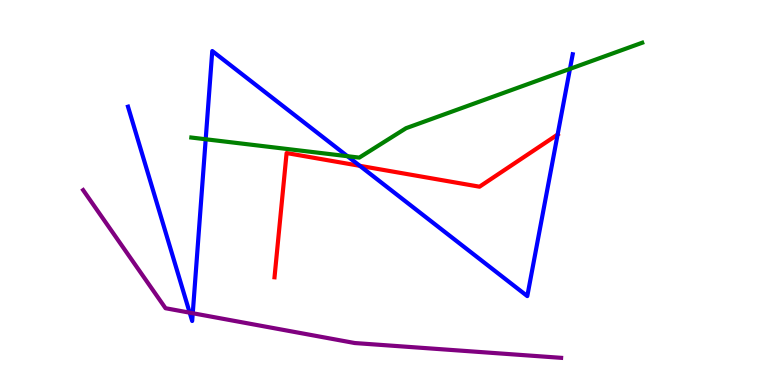[{'lines': ['blue', 'red'], 'intersections': [{'x': 4.64, 'y': 5.69}, {'x': 7.2, 'y': 6.5}]}, {'lines': ['green', 'red'], 'intersections': []}, {'lines': ['purple', 'red'], 'intersections': []}, {'lines': ['blue', 'green'], 'intersections': [{'x': 2.65, 'y': 6.38}, {'x': 4.48, 'y': 5.94}, {'x': 7.35, 'y': 8.21}]}, {'lines': ['blue', 'purple'], 'intersections': [{'x': 2.45, 'y': 1.88}, {'x': 2.49, 'y': 1.86}]}, {'lines': ['green', 'purple'], 'intersections': []}]